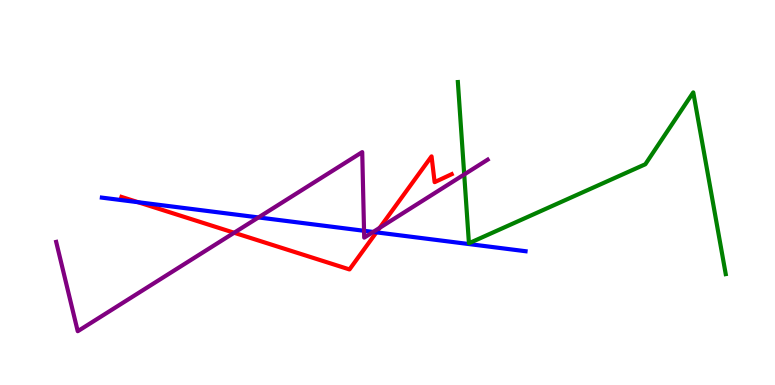[{'lines': ['blue', 'red'], 'intersections': [{'x': 1.78, 'y': 4.75}, {'x': 4.86, 'y': 3.96}]}, {'lines': ['green', 'red'], 'intersections': []}, {'lines': ['purple', 'red'], 'intersections': [{'x': 3.02, 'y': 3.95}, {'x': 4.9, 'y': 4.08}]}, {'lines': ['blue', 'green'], 'intersections': []}, {'lines': ['blue', 'purple'], 'intersections': [{'x': 3.34, 'y': 4.35}, {'x': 4.7, 'y': 4.01}, {'x': 4.82, 'y': 3.98}]}, {'lines': ['green', 'purple'], 'intersections': [{'x': 5.99, 'y': 5.47}]}]